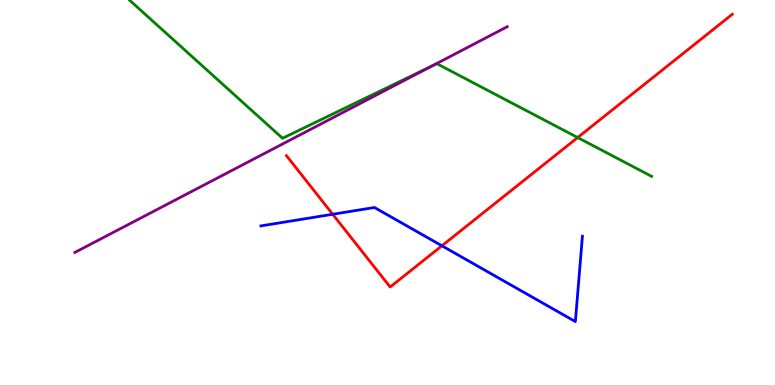[{'lines': ['blue', 'red'], 'intersections': [{'x': 4.29, 'y': 4.43}, {'x': 5.7, 'y': 3.62}]}, {'lines': ['green', 'red'], 'intersections': [{'x': 7.45, 'y': 6.43}]}, {'lines': ['purple', 'red'], 'intersections': []}, {'lines': ['blue', 'green'], 'intersections': []}, {'lines': ['blue', 'purple'], 'intersections': []}, {'lines': ['green', 'purple'], 'intersections': [{'x': 5.59, 'y': 8.3}]}]